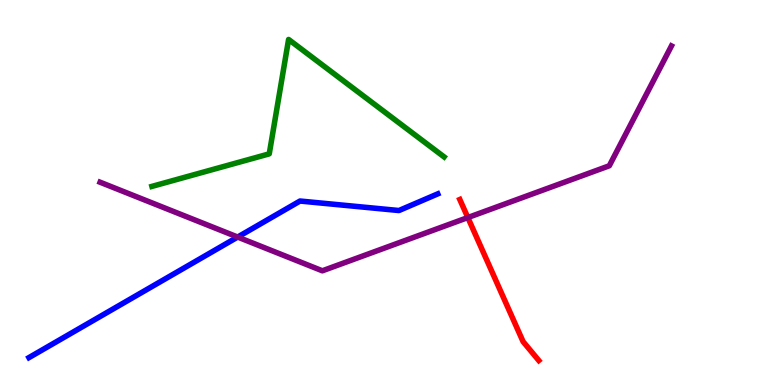[{'lines': ['blue', 'red'], 'intersections': []}, {'lines': ['green', 'red'], 'intersections': []}, {'lines': ['purple', 'red'], 'intersections': [{'x': 6.04, 'y': 4.35}]}, {'lines': ['blue', 'green'], 'intersections': []}, {'lines': ['blue', 'purple'], 'intersections': [{'x': 3.07, 'y': 3.84}]}, {'lines': ['green', 'purple'], 'intersections': []}]